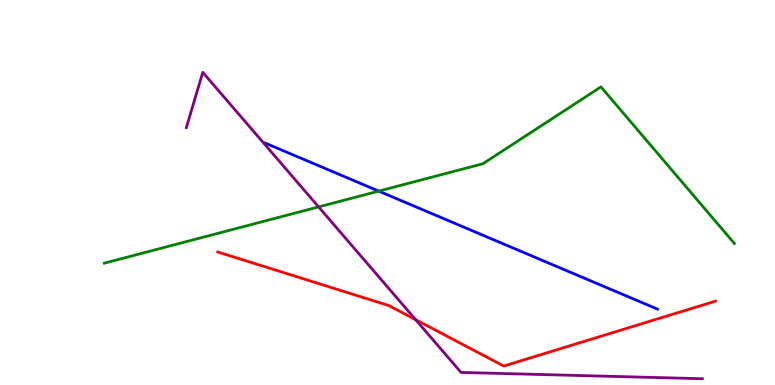[{'lines': ['blue', 'red'], 'intersections': []}, {'lines': ['green', 'red'], 'intersections': []}, {'lines': ['purple', 'red'], 'intersections': [{'x': 5.36, 'y': 1.7}]}, {'lines': ['blue', 'green'], 'intersections': [{'x': 4.89, 'y': 5.04}]}, {'lines': ['blue', 'purple'], 'intersections': []}, {'lines': ['green', 'purple'], 'intersections': [{'x': 4.11, 'y': 4.63}]}]